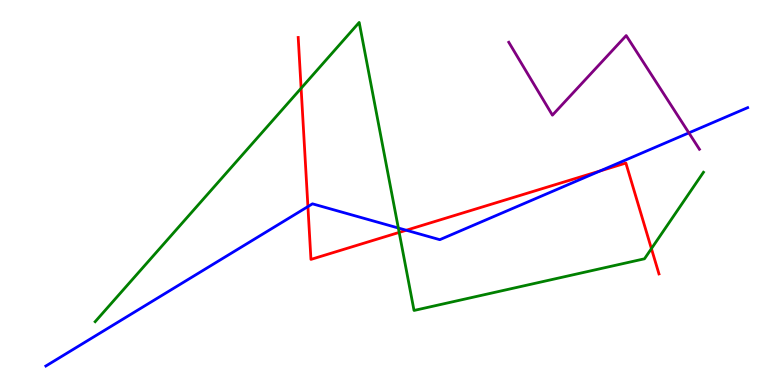[{'lines': ['blue', 'red'], 'intersections': [{'x': 3.97, 'y': 4.63}, {'x': 5.24, 'y': 4.02}, {'x': 7.74, 'y': 5.56}]}, {'lines': ['green', 'red'], 'intersections': [{'x': 3.89, 'y': 7.71}, {'x': 5.15, 'y': 3.96}, {'x': 8.41, 'y': 3.54}]}, {'lines': ['purple', 'red'], 'intersections': []}, {'lines': ['blue', 'green'], 'intersections': [{'x': 5.14, 'y': 4.08}]}, {'lines': ['blue', 'purple'], 'intersections': [{'x': 8.89, 'y': 6.55}]}, {'lines': ['green', 'purple'], 'intersections': []}]